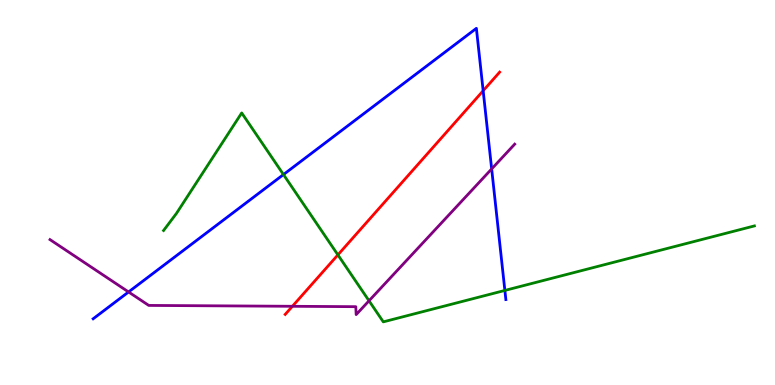[{'lines': ['blue', 'red'], 'intersections': [{'x': 6.23, 'y': 7.64}]}, {'lines': ['green', 'red'], 'intersections': [{'x': 4.36, 'y': 3.38}]}, {'lines': ['purple', 'red'], 'intersections': [{'x': 3.77, 'y': 2.04}]}, {'lines': ['blue', 'green'], 'intersections': [{'x': 3.66, 'y': 5.47}, {'x': 6.51, 'y': 2.46}]}, {'lines': ['blue', 'purple'], 'intersections': [{'x': 1.66, 'y': 2.42}, {'x': 6.34, 'y': 5.61}]}, {'lines': ['green', 'purple'], 'intersections': [{'x': 4.76, 'y': 2.19}]}]